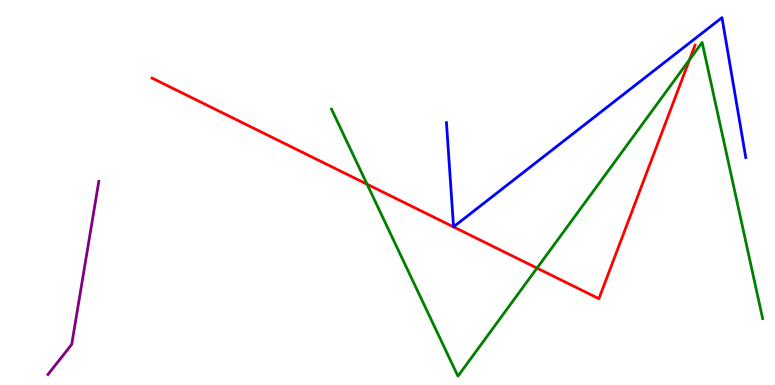[{'lines': ['blue', 'red'], 'intersections': []}, {'lines': ['green', 'red'], 'intersections': [{'x': 4.74, 'y': 5.22}, {'x': 6.93, 'y': 3.04}, {'x': 8.9, 'y': 8.45}]}, {'lines': ['purple', 'red'], 'intersections': []}, {'lines': ['blue', 'green'], 'intersections': []}, {'lines': ['blue', 'purple'], 'intersections': []}, {'lines': ['green', 'purple'], 'intersections': []}]